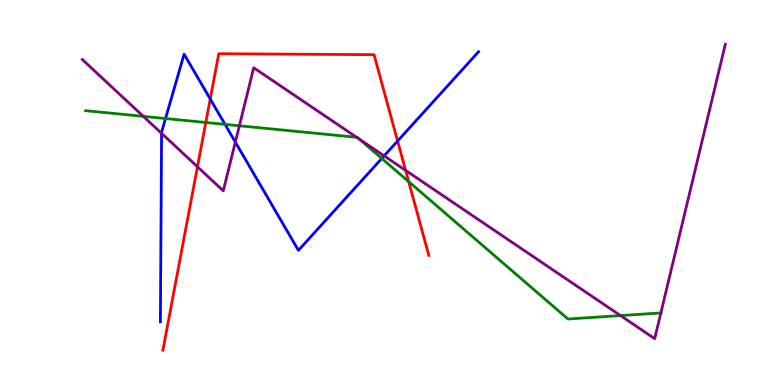[{'lines': ['blue', 'red'], 'intersections': [{'x': 2.71, 'y': 7.43}, {'x': 5.13, 'y': 6.34}]}, {'lines': ['green', 'red'], 'intersections': [{'x': 2.66, 'y': 6.82}, {'x': 5.27, 'y': 5.28}]}, {'lines': ['purple', 'red'], 'intersections': [{'x': 2.55, 'y': 5.67}, {'x': 5.23, 'y': 5.57}]}, {'lines': ['blue', 'green'], 'intersections': [{'x': 2.14, 'y': 6.92}, {'x': 2.9, 'y': 6.77}, {'x': 4.93, 'y': 5.88}]}, {'lines': ['blue', 'purple'], 'intersections': [{'x': 2.08, 'y': 6.54}, {'x': 3.04, 'y': 6.31}, {'x': 4.96, 'y': 5.95}]}, {'lines': ['green', 'purple'], 'intersections': [{'x': 1.85, 'y': 6.98}, {'x': 3.09, 'y': 6.73}, {'x': 4.6, 'y': 6.43}, {'x': 4.64, 'y': 6.38}, {'x': 8.01, 'y': 1.8}, {'x': 8.53, 'y': 1.87}]}]